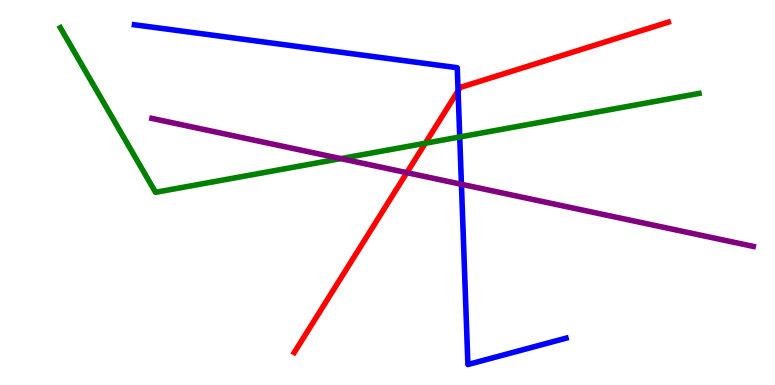[{'lines': ['blue', 'red'], 'intersections': [{'x': 5.91, 'y': 7.64}]}, {'lines': ['green', 'red'], 'intersections': [{'x': 5.49, 'y': 6.28}]}, {'lines': ['purple', 'red'], 'intersections': [{'x': 5.25, 'y': 5.52}]}, {'lines': ['blue', 'green'], 'intersections': [{'x': 5.93, 'y': 6.44}]}, {'lines': ['blue', 'purple'], 'intersections': [{'x': 5.95, 'y': 5.21}]}, {'lines': ['green', 'purple'], 'intersections': [{'x': 4.4, 'y': 5.88}]}]